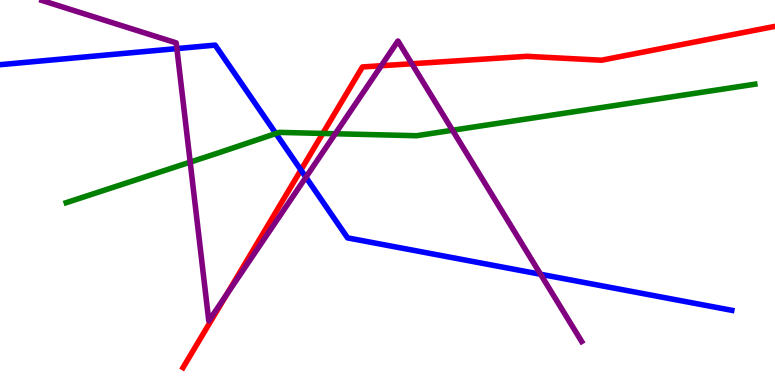[{'lines': ['blue', 'red'], 'intersections': [{'x': 3.88, 'y': 5.58}]}, {'lines': ['green', 'red'], 'intersections': [{'x': 4.16, 'y': 6.53}]}, {'lines': ['purple', 'red'], 'intersections': [{'x': 2.92, 'y': 2.35}, {'x': 4.92, 'y': 8.29}, {'x': 5.31, 'y': 8.34}]}, {'lines': ['blue', 'green'], 'intersections': [{'x': 3.56, 'y': 6.53}]}, {'lines': ['blue', 'purple'], 'intersections': [{'x': 2.28, 'y': 8.74}, {'x': 3.95, 'y': 5.4}, {'x': 6.98, 'y': 2.88}]}, {'lines': ['green', 'purple'], 'intersections': [{'x': 2.45, 'y': 5.79}, {'x': 4.33, 'y': 6.53}, {'x': 5.84, 'y': 6.62}]}]